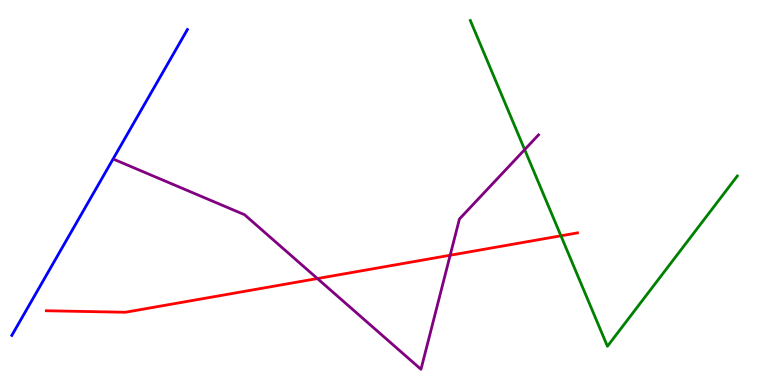[{'lines': ['blue', 'red'], 'intersections': []}, {'lines': ['green', 'red'], 'intersections': [{'x': 7.24, 'y': 3.88}]}, {'lines': ['purple', 'red'], 'intersections': [{'x': 4.1, 'y': 2.76}, {'x': 5.81, 'y': 3.37}]}, {'lines': ['blue', 'green'], 'intersections': []}, {'lines': ['blue', 'purple'], 'intersections': []}, {'lines': ['green', 'purple'], 'intersections': [{'x': 6.77, 'y': 6.11}]}]